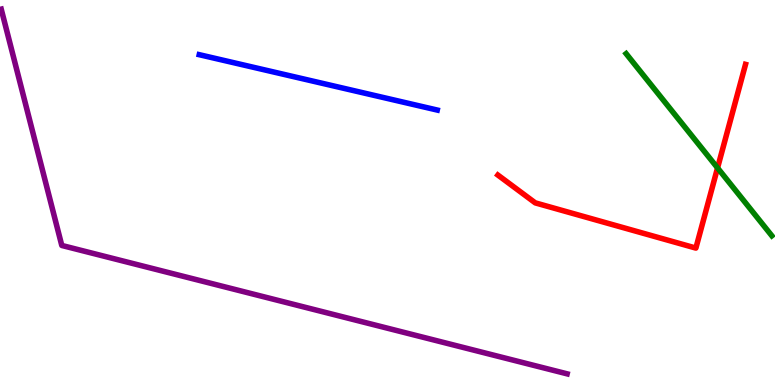[{'lines': ['blue', 'red'], 'intersections': []}, {'lines': ['green', 'red'], 'intersections': [{'x': 9.26, 'y': 5.64}]}, {'lines': ['purple', 'red'], 'intersections': []}, {'lines': ['blue', 'green'], 'intersections': []}, {'lines': ['blue', 'purple'], 'intersections': []}, {'lines': ['green', 'purple'], 'intersections': []}]